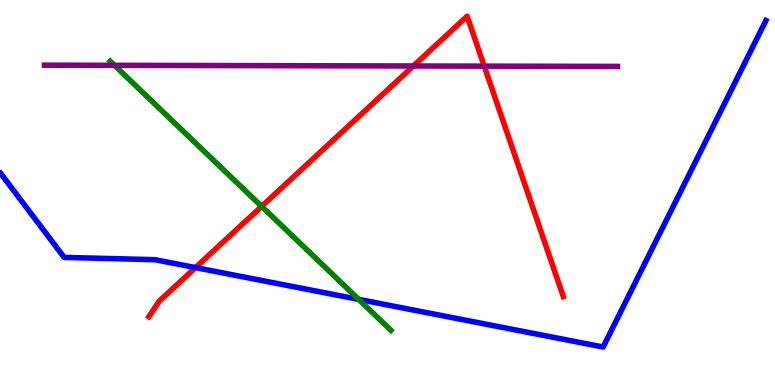[{'lines': ['blue', 'red'], 'intersections': [{'x': 2.52, 'y': 3.05}]}, {'lines': ['green', 'red'], 'intersections': [{'x': 3.38, 'y': 4.64}]}, {'lines': ['purple', 'red'], 'intersections': [{'x': 5.33, 'y': 8.29}, {'x': 6.25, 'y': 8.28}]}, {'lines': ['blue', 'green'], 'intersections': [{'x': 4.63, 'y': 2.22}]}, {'lines': ['blue', 'purple'], 'intersections': []}, {'lines': ['green', 'purple'], 'intersections': [{'x': 1.48, 'y': 8.3}]}]